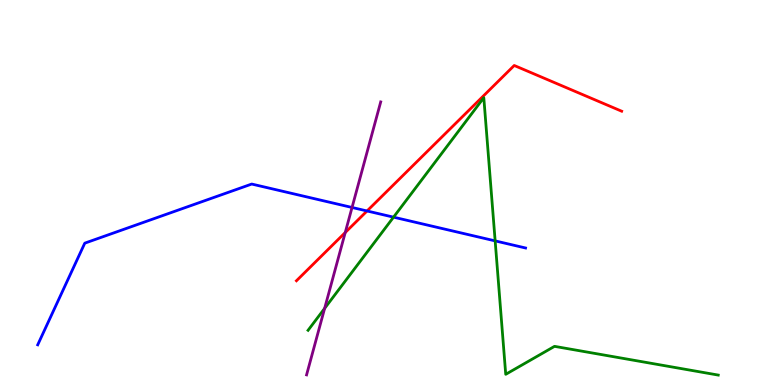[{'lines': ['blue', 'red'], 'intersections': [{'x': 4.74, 'y': 4.52}]}, {'lines': ['green', 'red'], 'intersections': []}, {'lines': ['purple', 'red'], 'intersections': [{'x': 4.45, 'y': 3.96}]}, {'lines': ['blue', 'green'], 'intersections': [{'x': 5.08, 'y': 4.36}, {'x': 6.39, 'y': 3.74}]}, {'lines': ['blue', 'purple'], 'intersections': [{'x': 4.54, 'y': 4.61}]}, {'lines': ['green', 'purple'], 'intersections': [{'x': 4.19, 'y': 1.99}]}]